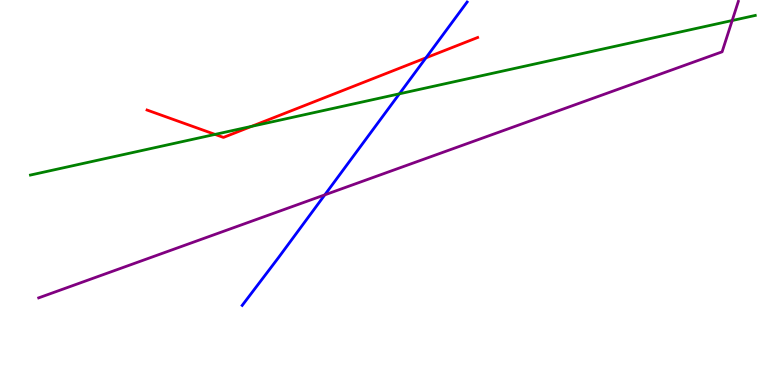[{'lines': ['blue', 'red'], 'intersections': [{'x': 5.5, 'y': 8.5}]}, {'lines': ['green', 'red'], 'intersections': [{'x': 2.77, 'y': 6.51}, {'x': 3.25, 'y': 6.72}]}, {'lines': ['purple', 'red'], 'intersections': []}, {'lines': ['blue', 'green'], 'intersections': [{'x': 5.15, 'y': 7.56}]}, {'lines': ['blue', 'purple'], 'intersections': [{'x': 4.19, 'y': 4.94}]}, {'lines': ['green', 'purple'], 'intersections': [{'x': 9.45, 'y': 9.47}]}]